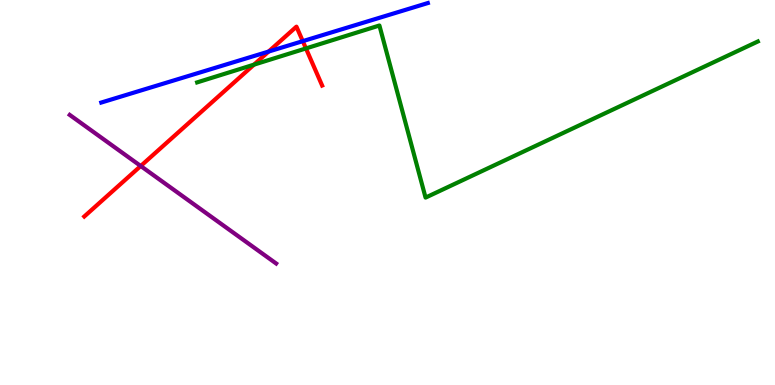[{'lines': ['blue', 'red'], 'intersections': [{'x': 3.47, 'y': 8.66}, {'x': 3.91, 'y': 8.93}]}, {'lines': ['green', 'red'], 'intersections': [{'x': 3.28, 'y': 8.32}, {'x': 3.95, 'y': 8.74}]}, {'lines': ['purple', 'red'], 'intersections': [{'x': 1.82, 'y': 5.69}]}, {'lines': ['blue', 'green'], 'intersections': []}, {'lines': ['blue', 'purple'], 'intersections': []}, {'lines': ['green', 'purple'], 'intersections': []}]